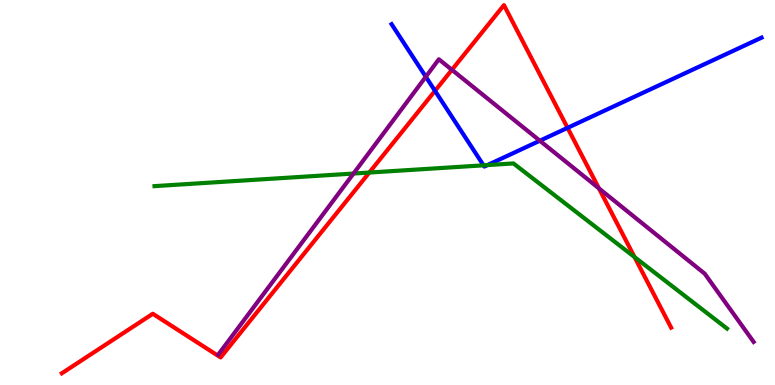[{'lines': ['blue', 'red'], 'intersections': [{'x': 5.61, 'y': 7.64}, {'x': 7.32, 'y': 6.68}]}, {'lines': ['green', 'red'], 'intersections': [{'x': 4.77, 'y': 5.52}, {'x': 8.19, 'y': 3.32}]}, {'lines': ['purple', 'red'], 'intersections': [{'x': 5.83, 'y': 8.19}, {'x': 7.73, 'y': 5.11}]}, {'lines': ['blue', 'green'], 'intersections': [{'x': 6.24, 'y': 5.71}, {'x': 6.29, 'y': 5.71}]}, {'lines': ['blue', 'purple'], 'intersections': [{'x': 5.49, 'y': 8.01}, {'x': 6.97, 'y': 6.34}]}, {'lines': ['green', 'purple'], 'intersections': [{'x': 4.56, 'y': 5.49}]}]